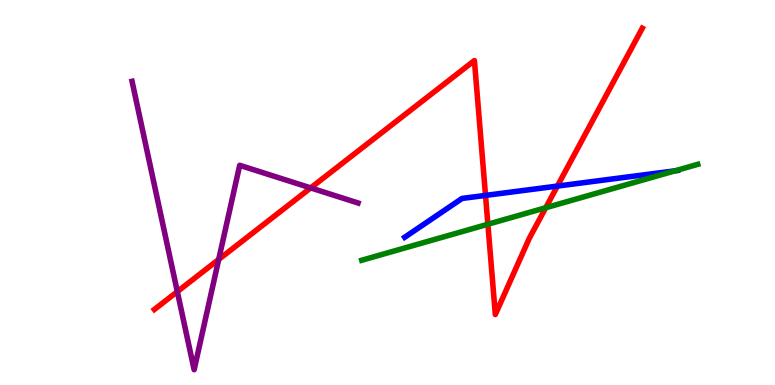[{'lines': ['blue', 'red'], 'intersections': [{'x': 6.26, 'y': 4.92}, {'x': 7.19, 'y': 5.17}]}, {'lines': ['green', 'red'], 'intersections': [{'x': 6.3, 'y': 4.18}, {'x': 7.04, 'y': 4.6}]}, {'lines': ['purple', 'red'], 'intersections': [{'x': 2.29, 'y': 2.43}, {'x': 2.82, 'y': 3.26}, {'x': 4.01, 'y': 5.12}]}, {'lines': ['blue', 'green'], 'intersections': [{'x': 8.71, 'y': 5.56}]}, {'lines': ['blue', 'purple'], 'intersections': []}, {'lines': ['green', 'purple'], 'intersections': []}]